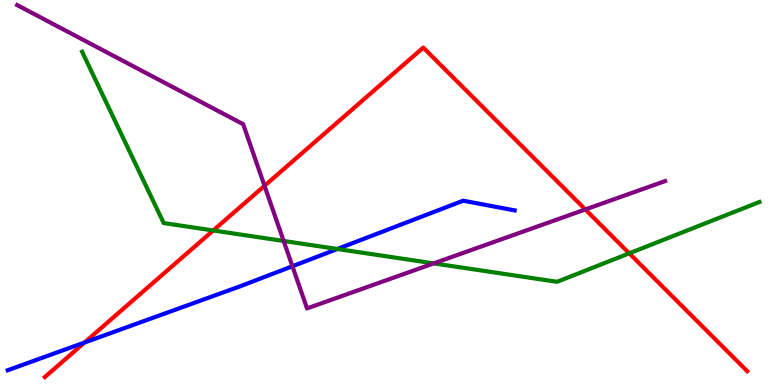[{'lines': ['blue', 'red'], 'intersections': [{'x': 1.09, 'y': 1.1}]}, {'lines': ['green', 'red'], 'intersections': [{'x': 2.75, 'y': 4.01}, {'x': 8.12, 'y': 3.42}]}, {'lines': ['purple', 'red'], 'intersections': [{'x': 3.41, 'y': 5.17}, {'x': 7.55, 'y': 4.56}]}, {'lines': ['blue', 'green'], 'intersections': [{'x': 4.35, 'y': 3.53}]}, {'lines': ['blue', 'purple'], 'intersections': [{'x': 3.77, 'y': 3.08}]}, {'lines': ['green', 'purple'], 'intersections': [{'x': 3.66, 'y': 3.74}, {'x': 5.6, 'y': 3.16}]}]